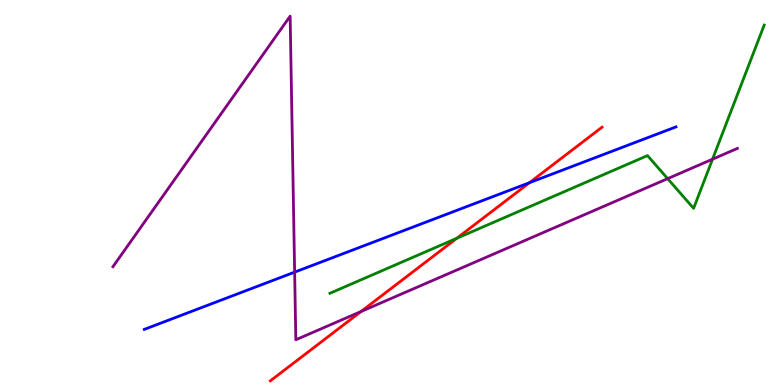[{'lines': ['blue', 'red'], 'intersections': [{'x': 6.83, 'y': 5.25}]}, {'lines': ['green', 'red'], 'intersections': [{'x': 5.89, 'y': 3.81}]}, {'lines': ['purple', 'red'], 'intersections': [{'x': 4.66, 'y': 1.91}]}, {'lines': ['blue', 'green'], 'intersections': []}, {'lines': ['blue', 'purple'], 'intersections': [{'x': 3.8, 'y': 2.93}]}, {'lines': ['green', 'purple'], 'intersections': [{'x': 8.61, 'y': 5.36}, {'x': 9.19, 'y': 5.87}]}]